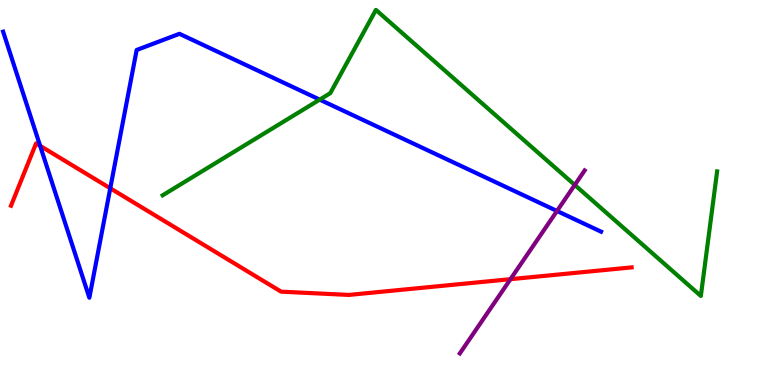[{'lines': ['blue', 'red'], 'intersections': [{'x': 0.518, 'y': 6.21}, {'x': 1.42, 'y': 5.11}]}, {'lines': ['green', 'red'], 'intersections': []}, {'lines': ['purple', 'red'], 'intersections': [{'x': 6.59, 'y': 2.75}]}, {'lines': ['blue', 'green'], 'intersections': [{'x': 4.13, 'y': 7.41}]}, {'lines': ['blue', 'purple'], 'intersections': [{'x': 7.19, 'y': 4.52}]}, {'lines': ['green', 'purple'], 'intersections': [{'x': 7.42, 'y': 5.2}]}]